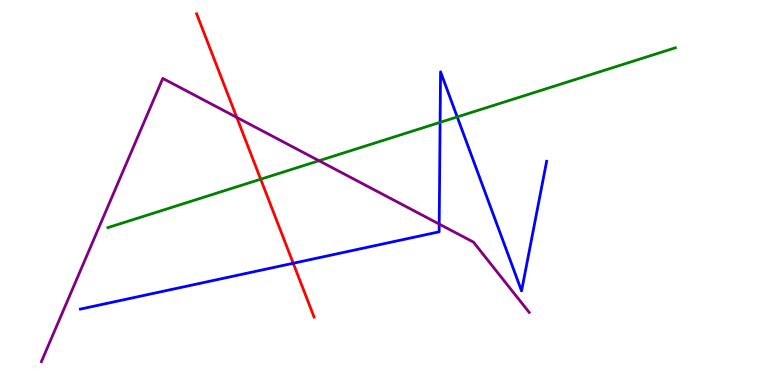[{'lines': ['blue', 'red'], 'intersections': [{'x': 3.78, 'y': 3.16}]}, {'lines': ['green', 'red'], 'intersections': [{'x': 3.36, 'y': 5.35}]}, {'lines': ['purple', 'red'], 'intersections': [{'x': 3.05, 'y': 6.95}]}, {'lines': ['blue', 'green'], 'intersections': [{'x': 5.68, 'y': 6.82}, {'x': 5.9, 'y': 6.96}]}, {'lines': ['blue', 'purple'], 'intersections': [{'x': 5.67, 'y': 4.18}]}, {'lines': ['green', 'purple'], 'intersections': [{'x': 4.12, 'y': 5.83}]}]